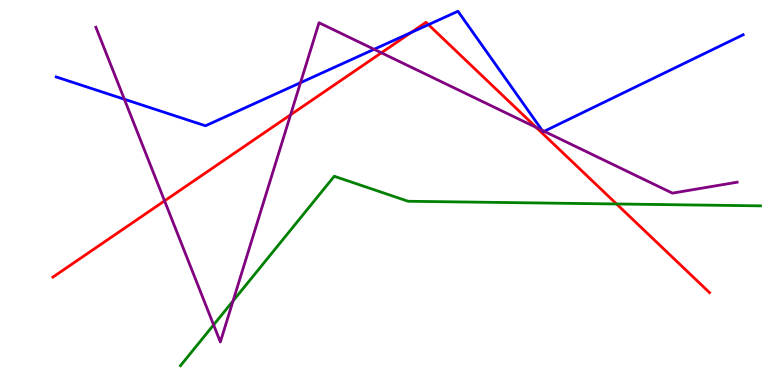[{'lines': ['blue', 'red'], 'intersections': [{'x': 5.3, 'y': 9.15}, {'x': 5.53, 'y': 9.36}]}, {'lines': ['green', 'red'], 'intersections': [{'x': 7.96, 'y': 4.7}]}, {'lines': ['purple', 'red'], 'intersections': [{'x': 2.12, 'y': 4.78}, {'x': 3.75, 'y': 7.02}, {'x': 4.92, 'y': 8.63}, {'x': 6.92, 'y': 6.69}]}, {'lines': ['blue', 'green'], 'intersections': []}, {'lines': ['blue', 'purple'], 'intersections': [{'x': 1.6, 'y': 7.42}, {'x': 3.88, 'y': 7.85}, {'x': 4.83, 'y': 8.72}, {'x': 7.0, 'y': 6.61}, {'x': 7.02, 'y': 6.59}]}, {'lines': ['green', 'purple'], 'intersections': [{'x': 2.76, 'y': 1.56}, {'x': 3.01, 'y': 2.18}]}]